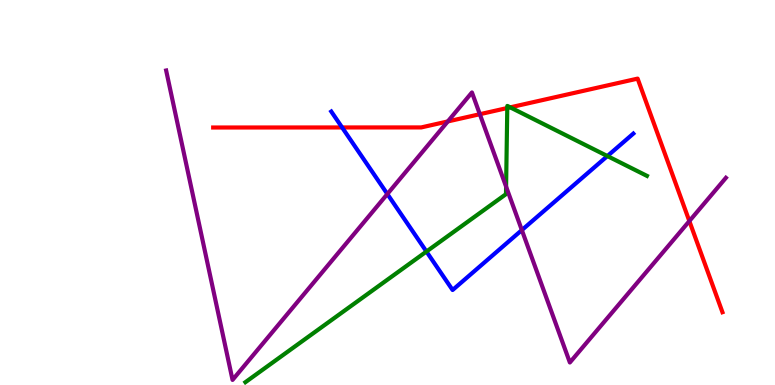[{'lines': ['blue', 'red'], 'intersections': [{'x': 4.41, 'y': 6.69}]}, {'lines': ['green', 'red'], 'intersections': [{'x': 6.55, 'y': 7.19}, {'x': 6.58, 'y': 7.21}]}, {'lines': ['purple', 'red'], 'intersections': [{'x': 5.78, 'y': 6.85}, {'x': 6.19, 'y': 7.03}, {'x': 8.89, 'y': 4.26}]}, {'lines': ['blue', 'green'], 'intersections': [{'x': 5.5, 'y': 3.47}, {'x': 7.84, 'y': 5.95}]}, {'lines': ['blue', 'purple'], 'intersections': [{'x': 5.0, 'y': 4.96}, {'x': 6.73, 'y': 4.02}]}, {'lines': ['green', 'purple'], 'intersections': [{'x': 6.53, 'y': 5.15}]}]